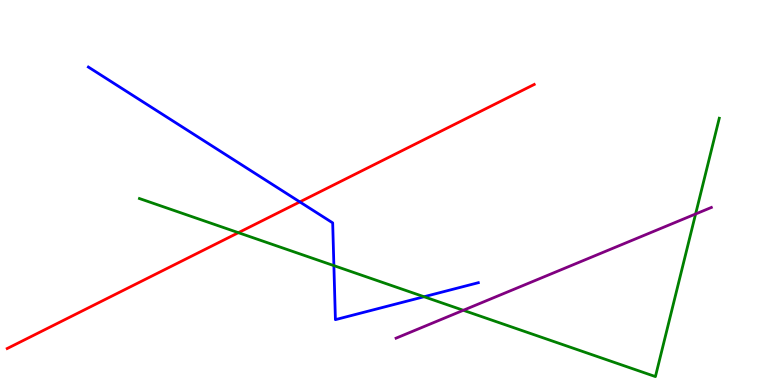[{'lines': ['blue', 'red'], 'intersections': [{'x': 3.87, 'y': 4.76}]}, {'lines': ['green', 'red'], 'intersections': [{'x': 3.08, 'y': 3.96}]}, {'lines': ['purple', 'red'], 'intersections': []}, {'lines': ['blue', 'green'], 'intersections': [{'x': 4.31, 'y': 3.1}, {'x': 5.47, 'y': 2.29}]}, {'lines': ['blue', 'purple'], 'intersections': []}, {'lines': ['green', 'purple'], 'intersections': [{'x': 5.98, 'y': 1.94}, {'x': 8.98, 'y': 4.44}]}]